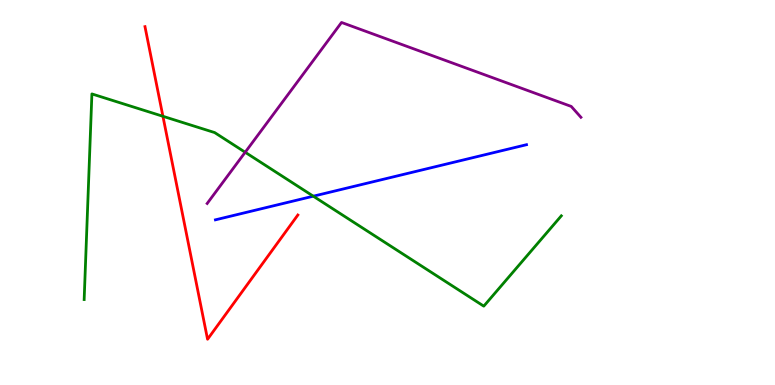[{'lines': ['blue', 'red'], 'intersections': []}, {'lines': ['green', 'red'], 'intersections': [{'x': 2.1, 'y': 6.98}]}, {'lines': ['purple', 'red'], 'intersections': []}, {'lines': ['blue', 'green'], 'intersections': [{'x': 4.04, 'y': 4.9}]}, {'lines': ['blue', 'purple'], 'intersections': []}, {'lines': ['green', 'purple'], 'intersections': [{'x': 3.16, 'y': 6.05}]}]